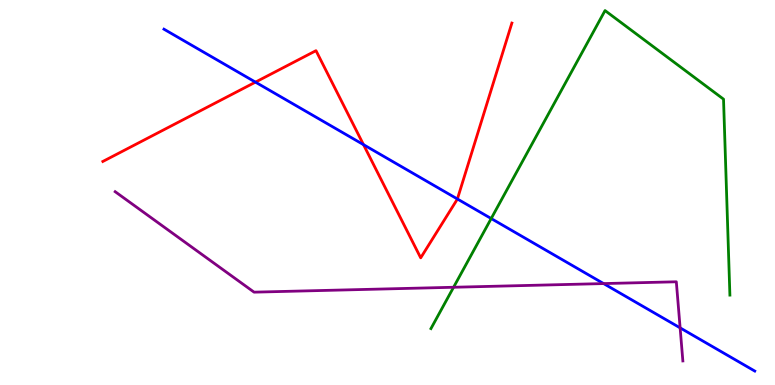[{'lines': ['blue', 'red'], 'intersections': [{'x': 3.3, 'y': 7.87}, {'x': 4.69, 'y': 6.24}, {'x': 5.9, 'y': 4.83}]}, {'lines': ['green', 'red'], 'intersections': []}, {'lines': ['purple', 'red'], 'intersections': []}, {'lines': ['blue', 'green'], 'intersections': [{'x': 6.34, 'y': 4.32}]}, {'lines': ['blue', 'purple'], 'intersections': [{'x': 7.79, 'y': 2.63}, {'x': 8.78, 'y': 1.48}]}, {'lines': ['green', 'purple'], 'intersections': [{'x': 5.85, 'y': 2.54}]}]